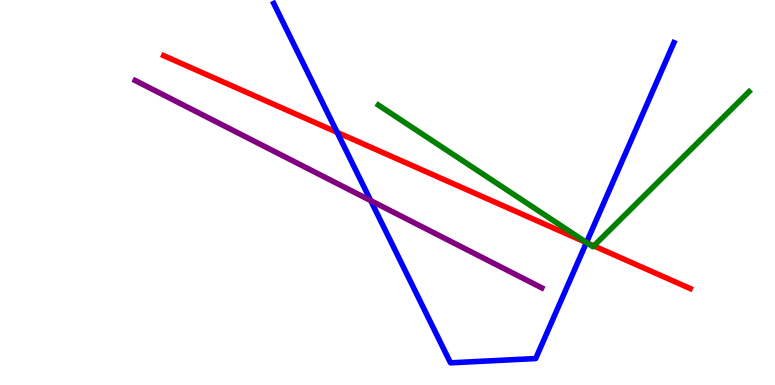[{'lines': ['blue', 'red'], 'intersections': [{'x': 4.35, 'y': 6.56}, {'x': 7.57, 'y': 3.7}]}, {'lines': ['green', 'red'], 'intersections': [{'x': 7.58, 'y': 3.69}, {'x': 7.66, 'y': 3.61}]}, {'lines': ['purple', 'red'], 'intersections': []}, {'lines': ['blue', 'green'], 'intersections': [{'x': 7.57, 'y': 3.7}]}, {'lines': ['blue', 'purple'], 'intersections': [{'x': 4.78, 'y': 4.79}]}, {'lines': ['green', 'purple'], 'intersections': []}]